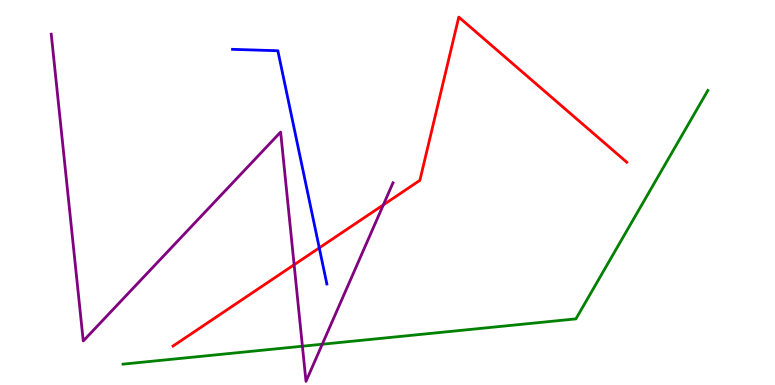[{'lines': ['blue', 'red'], 'intersections': [{'x': 4.12, 'y': 3.56}]}, {'lines': ['green', 'red'], 'intersections': []}, {'lines': ['purple', 'red'], 'intersections': [{'x': 3.8, 'y': 3.12}, {'x': 4.95, 'y': 4.68}]}, {'lines': ['blue', 'green'], 'intersections': []}, {'lines': ['blue', 'purple'], 'intersections': []}, {'lines': ['green', 'purple'], 'intersections': [{'x': 3.9, 'y': 1.01}, {'x': 4.16, 'y': 1.06}]}]